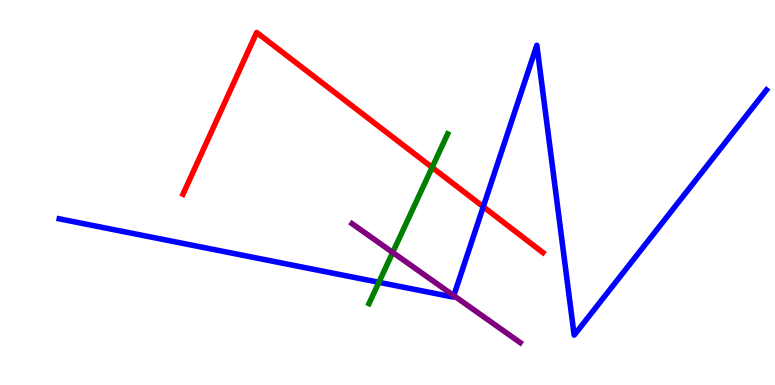[{'lines': ['blue', 'red'], 'intersections': [{'x': 6.24, 'y': 4.63}]}, {'lines': ['green', 'red'], 'intersections': [{'x': 5.58, 'y': 5.65}]}, {'lines': ['purple', 'red'], 'intersections': []}, {'lines': ['blue', 'green'], 'intersections': [{'x': 4.89, 'y': 2.67}]}, {'lines': ['blue', 'purple'], 'intersections': [{'x': 5.86, 'y': 2.32}]}, {'lines': ['green', 'purple'], 'intersections': [{'x': 5.07, 'y': 3.44}]}]